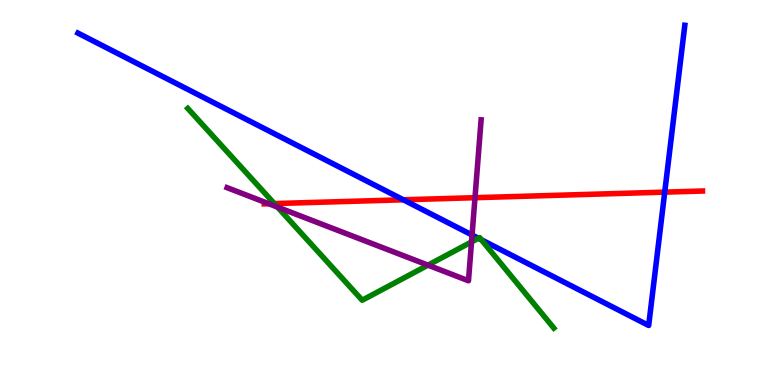[{'lines': ['blue', 'red'], 'intersections': [{'x': 5.2, 'y': 4.81}, {'x': 8.58, 'y': 5.01}]}, {'lines': ['green', 'red'], 'intersections': [{'x': 3.54, 'y': 4.71}]}, {'lines': ['purple', 'red'], 'intersections': [{'x': 3.47, 'y': 4.71}, {'x': 6.13, 'y': 4.87}]}, {'lines': ['blue', 'green'], 'intersections': [{'x': 6.17, 'y': 3.81}, {'x': 6.21, 'y': 3.77}]}, {'lines': ['blue', 'purple'], 'intersections': [{'x': 6.09, 'y': 3.9}]}, {'lines': ['green', 'purple'], 'intersections': [{'x': 3.58, 'y': 4.62}, {'x': 5.52, 'y': 3.11}, {'x': 6.08, 'y': 3.72}]}]